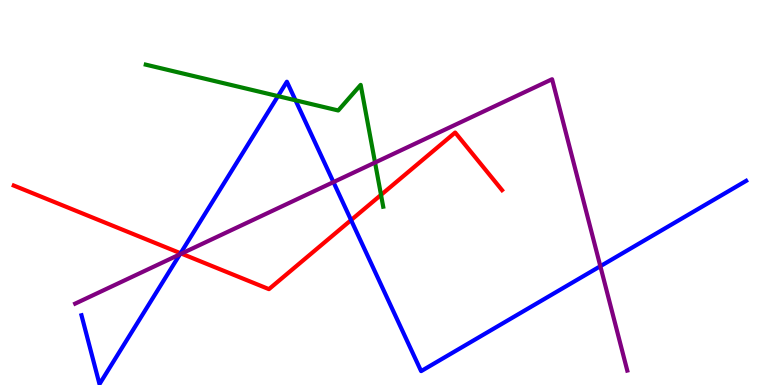[{'lines': ['blue', 'red'], 'intersections': [{'x': 2.33, 'y': 3.42}, {'x': 4.53, 'y': 4.28}]}, {'lines': ['green', 'red'], 'intersections': [{'x': 4.92, 'y': 4.94}]}, {'lines': ['purple', 'red'], 'intersections': [{'x': 2.34, 'y': 3.41}]}, {'lines': ['blue', 'green'], 'intersections': [{'x': 3.59, 'y': 7.5}, {'x': 3.81, 'y': 7.39}]}, {'lines': ['blue', 'purple'], 'intersections': [{'x': 2.32, 'y': 3.39}, {'x': 4.3, 'y': 5.27}, {'x': 7.75, 'y': 3.09}]}, {'lines': ['green', 'purple'], 'intersections': [{'x': 4.84, 'y': 5.78}]}]